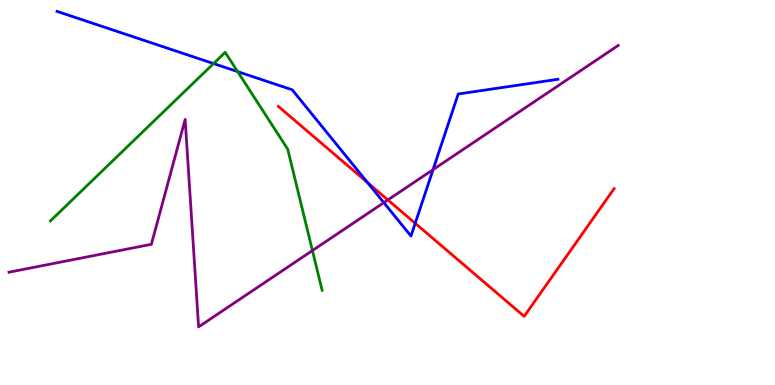[{'lines': ['blue', 'red'], 'intersections': [{'x': 4.74, 'y': 5.26}, {'x': 5.36, 'y': 4.2}]}, {'lines': ['green', 'red'], 'intersections': []}, {'lines': ['purple', 'red'], 'intersections': [{'x': 5.0, 'y': 4.81}]}, {'lines': ['blue', 'green'], 'intersections': [{'x': 2.76, 'y': 8.35}, {'x': 3.07, 'y': 8.14}]}, {'lines': ['blue', 'purple'], 'intersections': [{'x': 4.95, 'y': 4.74}, {'x': 5.59, 'y': 5.59}]}, {'lines': ['green', 'purple'], 'intersections': [{'x': 4.03, 'y': 3.49}]}]